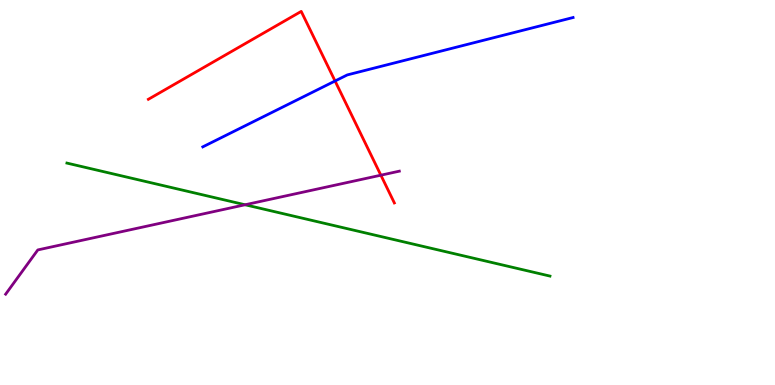[{'lines': ['blue', 'red'], 'intersections': [{'x': 4.32, 'y': 7.9}]}, {'lines': ['green', 'red'], 'intersections': []}, {'lines': ['purple', 'red'], 'intersections': [{'x': 4.91, 'y': 5.45}]}, {'lines': ['blue', 'green'], 'intersections': []}, {'lines': ['blue', 'purple'], 'intersections': []}, {'lines': ['green', 'purple'], 'intersections': [{'x': 3.16, 'y': 4.68}]}]